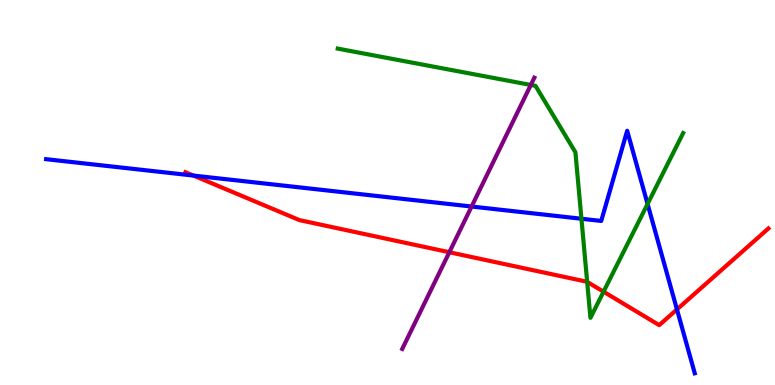[{'lines': ['blue', 'red'], 'intersections': [{'x': 2.5, 'y': 5.44}, {'x': 8.73, 'y': 1.96}]}, {'lines': ['green', 'red'], 'intersections': [{'x': 7.58, 'y': 2.68}, {'x': 7.79, 'y': 2.42}]}, {'lines': ['purple', 'red'], 'intersections': [{'x': 5.8, 'y': 3.45}]}, {'lines': ['blue', 'green'], 'intersections': [{'x': 7.5, 'y': 4.32}, {'x': 8.36, 'y': 4.7}]}, {'lines': ['blue', 'purple'], 'intersections': [{'x': 6.09, 'y': 4.64}]}, {'lines': ['green', 'purple'], 'intersections': [{'x': 6.85, 'y': 7.79}]}]